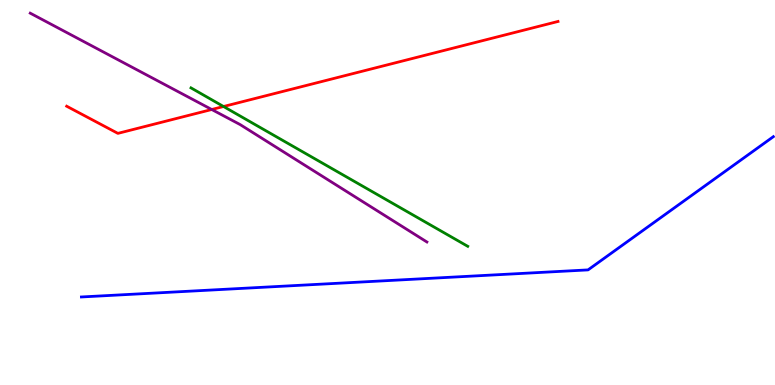[{'lines': ['blue', 'red'], 'intersections': []}, {'lines': ['green', 'red'], 'intersections': [{'x': 2.88, 'y': 7.23}]}, {'lines': ['purple', 'red'], 'intersections': [{'x': 2.73, 'y': 7.16}]}, {'lines': ['blue', 'green'], 'intersections': []}, {'lines': ['blue', 'purple'], 'intersections': []}, {'lines': ['green', 'purple'], 'intersections': []}]